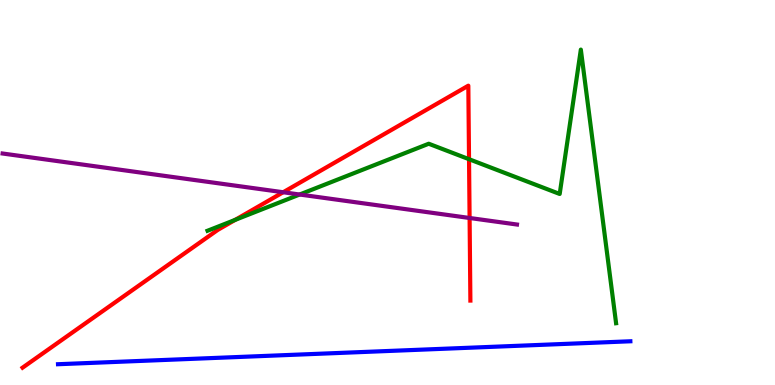[{'lines': ['blue', 'red'], 'intersections': []}, {'lines': ['green', 'red'], 'intersections': [{'x': 3.03, 'y': 4.29}, {'x': 6.05, 'y': 5.86}]}, {'lines': ['purple', 'red'], 'intersections': [{'x': 3.65, 'y': 5.01}, {'x': 6.06, 'y': 4.34}]}, {'lines': ['blue', 'green'], 'intersections': []}, {'lines': ['blue', 'purple'], 'intersections': []}, {'lines': ['green', 'purple'], 'intersections': [{'x': 3.87, 'y': 4.95}]}]